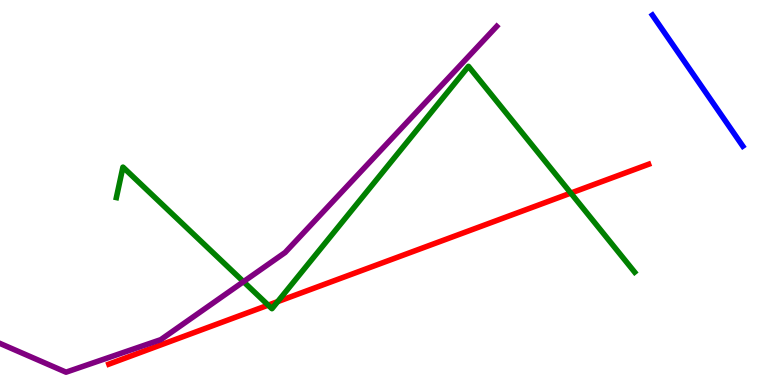[{'lines': ['blue', 'red'], 'intersections': []}, {'lines': ['green', 'red'], 'intersections': [{'x': 3.46, 'y': 2.07}, {'x': 3.58, 'y': 2.17}, {'x': 7.37, 'y': 4.99}]}, {'lines': ['purple', 'red'], 'intersections': []}, {'lines': ['blue', 'green'], 'intersections': []}, {'lines': ['blue', 'purple'], 'intersections': []}, {'lines': ['green', 'purple'], 'intersections': [{'x': 3.14, 'y': 2.68}]}]